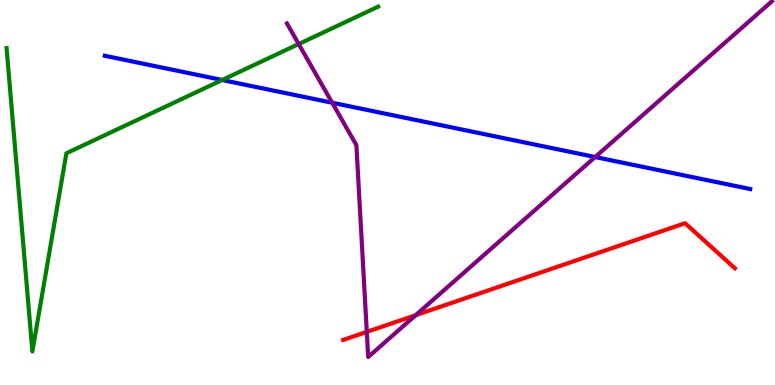[{'lines': ['blue', 'red'], 'intersections': []}, {'lines': ['green', 'red'], 'intersections': []}, {'lines': ['purple', 'red'], 'intersections': [{'x': 4.73, 'y': 1.38}, {'x': 5.36, 'y': 1.81}]}, {'lines': ['blue', 'green'], 'intersections': [{'x': 2.87, 'y': 7.92}]}, {'lines': ['blue', 'purple'], 'intersections': [{'x': 4.29, 'y': 7.33}, {'x': 7.68, 'y': 5.92}]}, {'lines': ['green', 'purple'], 'intersections': [{'x': 3.85, 'y': 8.86}]}]